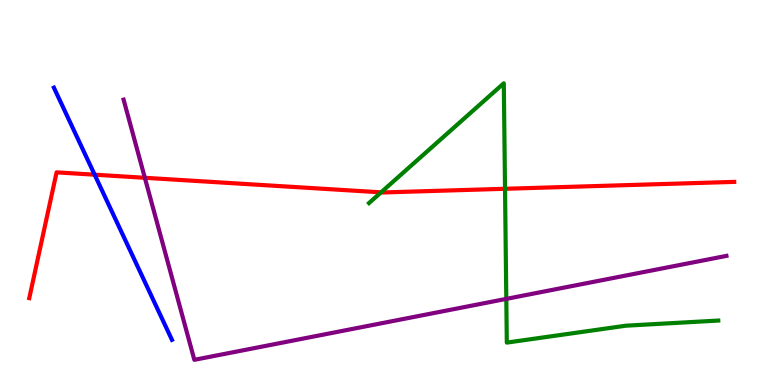[{'lines': ['blue', 'red'], 'intersections': [{'x': 1.22, 'y': 5.46}]}, {'lines': ['green', 'red'], 'intersections': [{'x': 4.92, 'y': 5.0}, {'x': 6.52, 'y': 5.1}]}, {'lines': ['purple', 'red'], 'intersections': [{'x': 1.87, 'y': 5.38}]}, {'lines': ['blue', 'green'], 'intersections': []}, {'lines': ['blue', 'purple'], 'intersections': []}, {'lines': ['green', 'purple'], 'intersections': [{'x': 6.53, 'y': 2.24}]}]